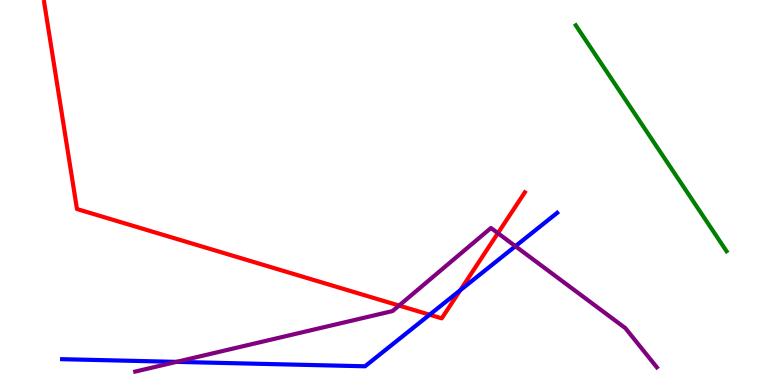[{'lines': ['blue', 'red'], 'intersections': [{'x': 5.54, 'y': 1.83}, {'x': 5.94, 'y': 2.46}]}, {'lines': ['green', 'red'], 'intersections': []}, {'lines': ['purple', 'red'], 'intersections': [{'x': 5.15, 'y': 2.06}, {'x': 6.42, 'y': 3.94}]}, {'lines': ['blue', 'green'], 'intersections': []}, {'lines': ['blue', 'purple'], 'intersections': [{'x': 2.28, 'y': 0.601}, {'x': 6.65, 'y': 3.61}]}, {'lines': ['green', 'purple'], 'intersections': []}]